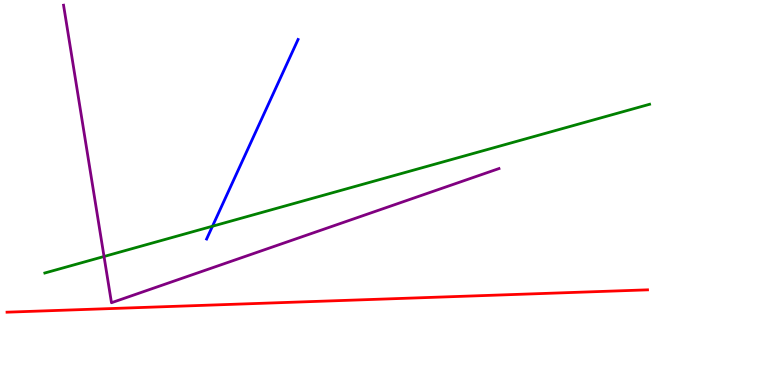[{'lines': ['blue', 'red'], 'intersections': []}, {'lines': ['green', 'red'], 'intersections': []}, {'lines': ['purple', 'red'], 'intersections': []}, {'lines': ['blue', 'green'], 'intersections': [{'x': 2.74, 'y': 4.12}]}, {'lines': ['blue', 'purple'], 'intersections': []}, {'lines': ['green', 'purple'], 'intersections': [{'x': 1.34, 'y': 3.34}]}]